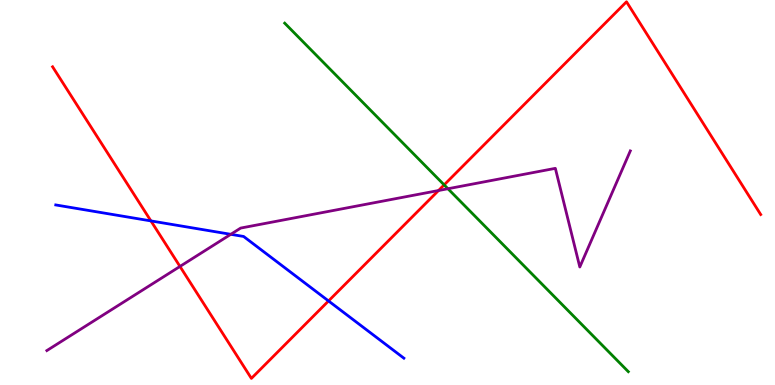[{'lines': ['blue', 'red'], 'intersections': [{'x': 1.95, 'y': 4.26}, {'x': 4.24, 'y': 2.18}]}, {'lines': ['green', 'red'], 'intersections': [{'x': 5.73, 'y': 5.2}]}, {'lines': ['purple', 'red'], 'intersections': [{'x': 2.32, 'y': 3.08}, {'x': 5.66, 'y': 5.05}]}, {'lines': ['blue', 'green'], 'intersections': []}, {'lines': ['blue', 'purple'], 'intersections': [{'x': 2.98, 'y': 3.91}]}, {'lines': ['green', 'purple'], 'intersections': [{'x': 5.78, 'y': 5.1}]}]